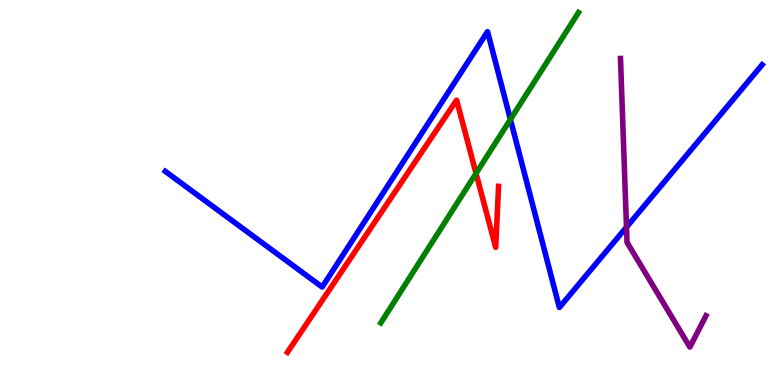[{'lines': ['blue', 'red'], 'intersections': []}, {'lines': ['green', 'red'], 'intersections': [{'x': 6.14, 'y': 5.5}]}, {'lines': ['purple', 'red'], 'intersections': []}, {'lines': ['blue', 'green'], 'intersections': [{'x': 6.59, 'y': 6.9}]}, {'lines': ['blue', 'purple'], 'intersections': [{'x': 8.08, 'y': 4.1}]}, {'lines': ['green', 'purple'], 'intersections': []}]